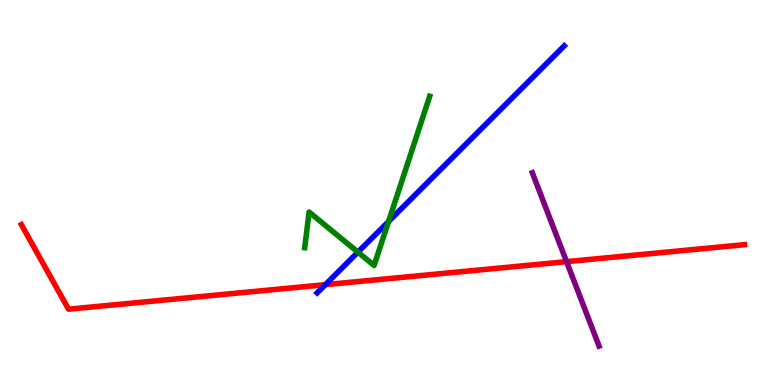[{'lines': ['blue', 'red'], 'intersections': [{'x': 4.2, 'y': 2.61}]}, {'lines': ['green', 'red'], 'intersections': []}, {'lines': ['purple', 'red'], 'intersections': [{'x': 7.31, 'y': 3.2}]}, {'lines': ['blue', 'green'], 'intersections': [{'x': 4.62, 'y': 3.45}, {'x': 5.01, 'y': 4.25}]}, {'lines': ['blue', 'purple'], 'intersections': []}, {'lines': ['green', 'purple'], 'intersections': []}]